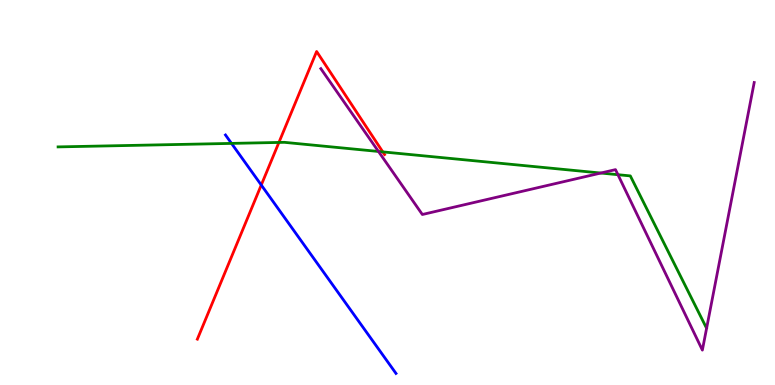[{'lines': ['blue', 'red'], 'intersections': [{'x': 3.37, 'y': 5.19}]}, {'lines': ['green', 'red'], 'intersections': [{'x': 3.6, 'y': 6.3}, {'x': 4.94, 'y': 6.06}]}, {'lines': ['purple', 'red'], 'intersections': []}, {'lines': ['blue', 'green'], 'intersections': [{'x': 2.99, 'y': 6.28}]}, {'lines': ['blue', 'purple'], 'intersections': []}, {'lines': ['green', 'purple'], 'intersections': [{'x': 4.88, 'y': 6.07}, {'x': 7.75, 'y': 5.51}, {'x': 7.97, 'y': 5.46}]}]